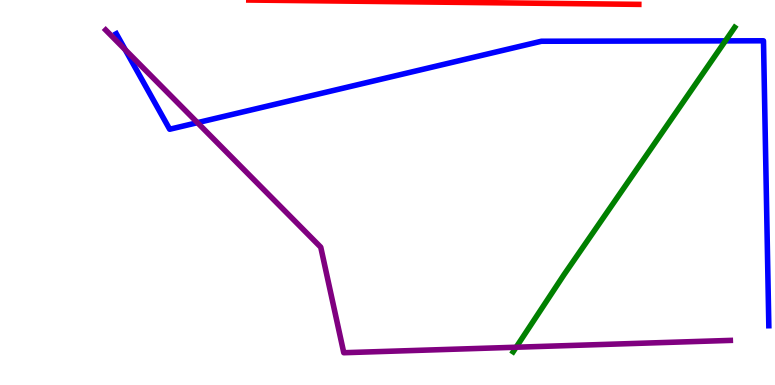[{'lines': ['blue', 'red'], 'intersections': []}, {'lines': ['green', 'red'], 'intersections': []}, {'lines': ['purple', 'red'], 'intersections': []}, {'lines': ['blue', 'green'], 'intersections': [{'x': 9.36, 'y': 8.94}]}, {'lines': ['blue', 'purple'], 'intersections': [{'x': 1.62, 'y': 8.71}, {'x': 2.55, 'y': 6.81}]}, {'lines': ['green', 'purple'], 'intersections': [{'x': 6.66, 'y': 0.981}]}]